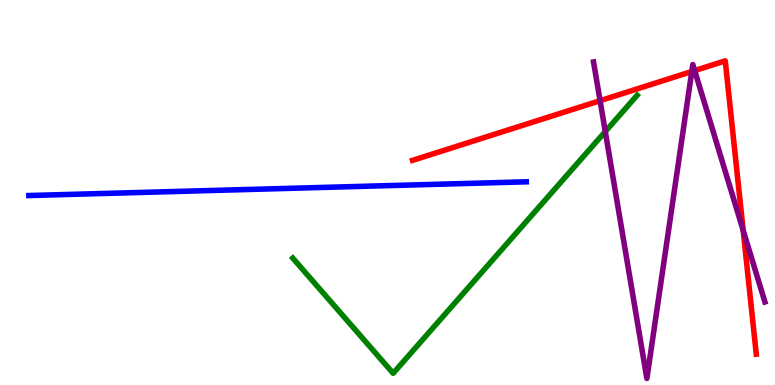[{'lines': ['blue', 'red'], 'intersections': []}, {'lines': ['green', 'red'], 'intersections': []}, {'lines': ['purple', 'red'], 'intersections': [{'x': 7.74, 'y': 7.38}, {'x': 8.93, 'y': 8.14}, {'x': 8.96, 'y': 8.17}, {'x': 9.59, 'y': 4.02}]}, {'lines': ['blue', 'green'], 'intersections': []}, {'lines': ['blue', 'purple'], 'intersections': []}, {'lines': ['green', 'purple'], 'intersections': [{'x': 7.81, 'y': 6.58}]}]